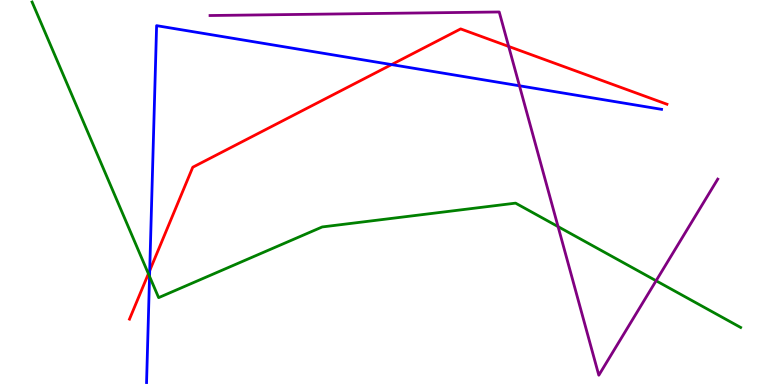[{'lines': ['blue', 'red'], 'intersections': [{'x': 1.93, 'y': 2.97}, {'x': 5.05, 'y': 8.32}]}, {'lines': ['green', 'red'], 'intersections': [{'x': 1.91, 'y': 2.89}]}, {'lines': ['purple', 'red'], 'intersections': [{'x': 6.56, 'y': 8.79}]}, {'lines': ['blue', 'green'], 'intersections': [{'x': 1.93, 'y': 2.82}]}, {'lines': ['blue', 'purple'], 'intersections': [{'x': 6.7, 'y': 7.77}]}, {'lines': ['green', 'purple'], 'intersections': [{'x': 7.2, 'y': 4.11}, {'x': 8.47, 'y': 2.71}]}]